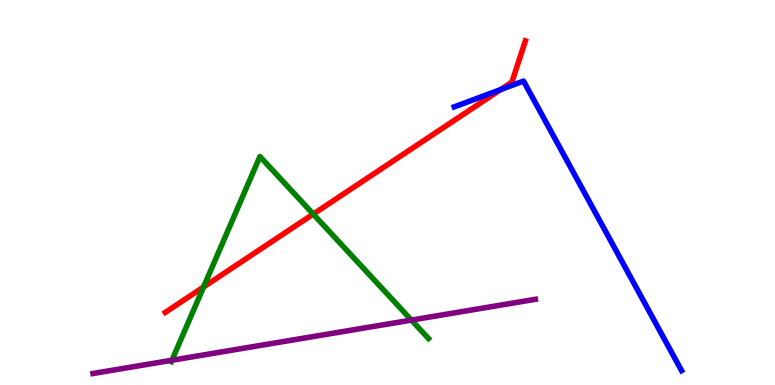[{'lines': ['blue', 'red'], 'intersections': [{'x': 6.46, 'y': 7.67}]}, {'lines': ['green', 'red'], 'intersections': [{'x': 2.63, 'y': 2.55}, {'x': 4.04, 'y': 4.44}]}, {'lines': ['purple', 'red'], 'intersections': []}, {'lines': ['blue', 'green'], 'intersections': []}, {'lines': ['blue', 'purple'], 'intersections': []}, {'lines': ['green', 'purple'], 'intersections': [{'x': 2.22, 'y': 0.643}, {'x': 5.31, 'y': 1.69}]}]